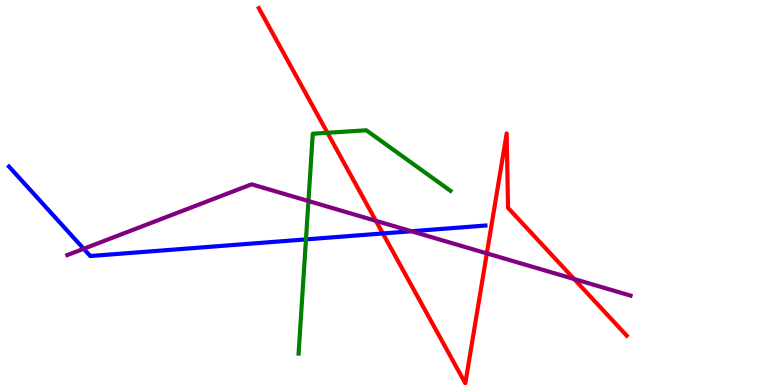[{'lines': ['blue', 'red'], 'intersections': [{'x': 4.94, 'y': 3.94}]}, {'lines': ['green', 'red'], 'intersections': [{'x': 4.22, 'y': 6.55}]}, {'lines': ['purple', 'red'], 'intersections': [{'x': 4.85, 'y': 4.26}, {'x': 6.28, 'y': 3.42}, {'x': 7.41, 'y': 2.75}]}, {'lines': ['blue', 'green'], 'intersections': [{'x': 3.95, 'y': 3.78}]}, {'lines': ['blue', 'purple'], 'intersections': [{'x': 1.08, 'y': 3.54}, {'x': 5.31, 'y': 3.99}]}, {'lines': ['green', 'purple'], 'intersections': [{'x': 3.98, 'y': 4.78}]}]